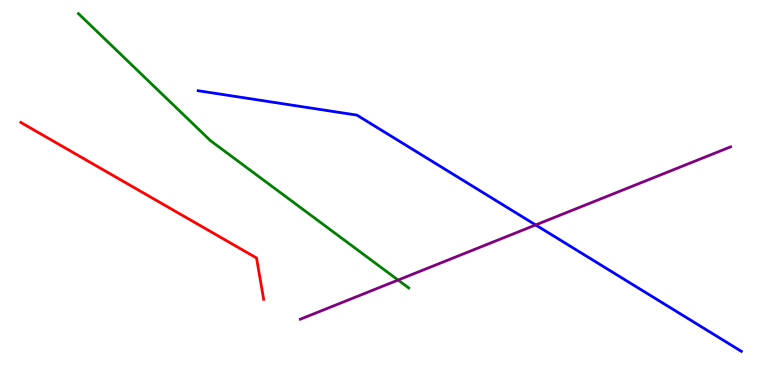[{'lines': ['blue', 'red'], 'intersections': []}, {'lines': ['green', 'red'], 'intersections': []}, {'lines': ['purple', 'red'], 'intersections': []}, {'lines': ['blue', 'green'], 'intersections': []}, {'lines': ['blue', 'purple'], 'intersections': [{'x': 6.91, 'y': 4.16}]}, {'lines': ['green', 'purple'], 'intersections': [{'x': 5.14, 'y': 2.73}]}]